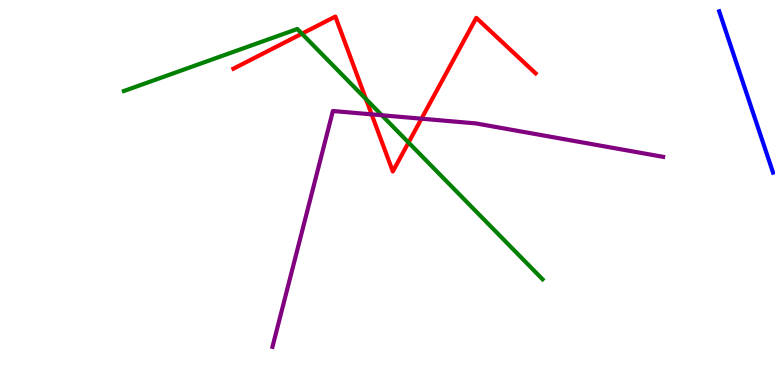[{'lines': ['blue', 'red'], 'intersections': []}, {'lines': ['green', 'red'], 'intersections': [{'x': 3.9, 'y': 9.13}, {'x': 4.72, 'y': 7.43}, {'x': 5.27, 'y': 6.3}]}, {'lines': ['purple', 'red'], 'intersections': [{'x': 4.8, 'y': 7.03}, {'x': 5.44, 'y': 6.92}]}, {'lines': ['blue', 'green'], 'intersections': []}, {'lines': ['blue', 'purple'], 'intersections': []}, {'lines': ['green', 'purple'], 'intersections': [{'x': 4.93, 'y': 7.01}]}]